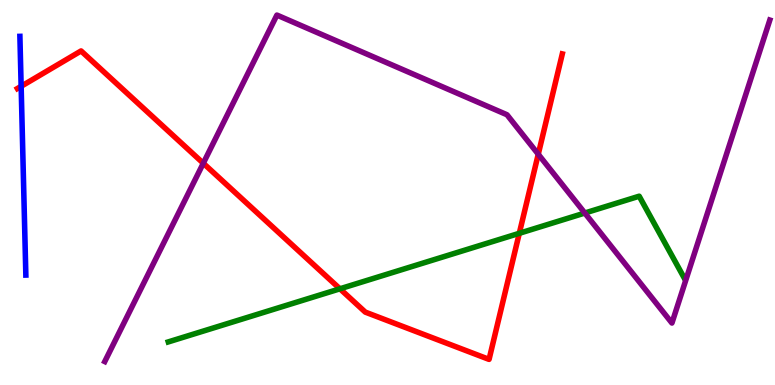[{'lines': ['blue', 'red'], 'intersections': [{'x': 0.273, 'y': 7.76}]}, {'lines': ['green', 'red'], 'intersections': [{'x': 4.39, 'y': 2.5}, {'x': 6.7, 'y': 3.94}]}, {'lines': ['purple', 'red'], 'intersections': [{'x': 2.62, 'y': 5.76}, {'x': 6.95, 'y': 5.99}]}, {'lines': ['blue', 'green'], 'intersections': []}, {'lines': ['blue', 'purple'], 'intersections': []}, {'lines': ['green', 'purple'], 'intersections': [{'x': 7.55, 'y': 4.47}]}]